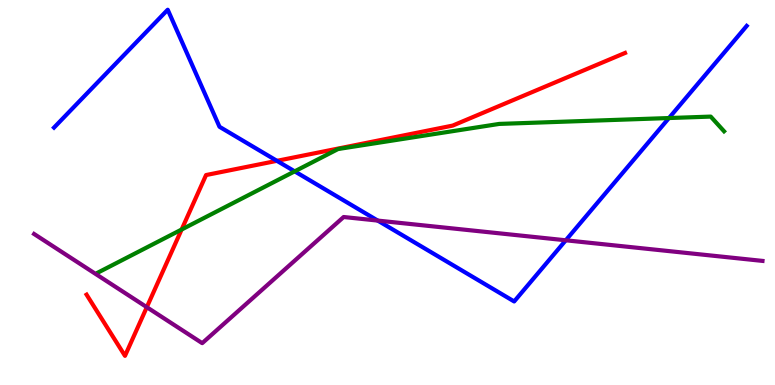[{'lines': ['blue', 'red'], 'intersections': [{'x': 3.57, 'y': 5.82}]}, {'lines': ['green', 'red'], 'intersections': [{'x': 2.34, 'y': 4.04}]}, {'lines': ['purple', 'red'], 'intersections': [{'x': 1.89, 'y': 2.02}]}, {'lines': ['blue', 'green'], 'intersections': [{'x': 3.8, 'y': 5.55}, {'x': 8.63, 'y': 6.93}]}, {'lines': ['blue', 'purple'], 'intersections': [{'x': 4.87, 'y': 4.27}, {'x': 7.3, 'y': 3.76}]}, {'lines': ['green', 'purple'], 'intersections': []}]